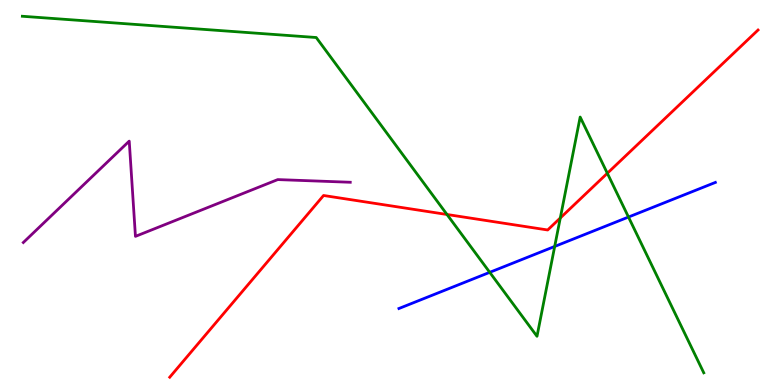[{'lines': ['blue', 'red'], 'intersections': []}, {'lines': ['green', 'red'], 'intersections': [{'x': 5.77, 'y': 4.43}, {'x': 7.23, 'y': 4.34}, {'x': 7.84, 'y': 5.5}]}, {'lines': ['purple', 'red'], 'intersections': []}, {'lines': ['blue', 'green'], 'intersections': [{'x': 6.32, 'y': 2.93}, {'x': 7.16, 'y': 3.6}, {'x': 8.11, 'y': 4.36}]}, {'lines': ['blue', 'purple'], 'intersections': []}, {'lines': ['green', 'purple'], 'intersections': []}]